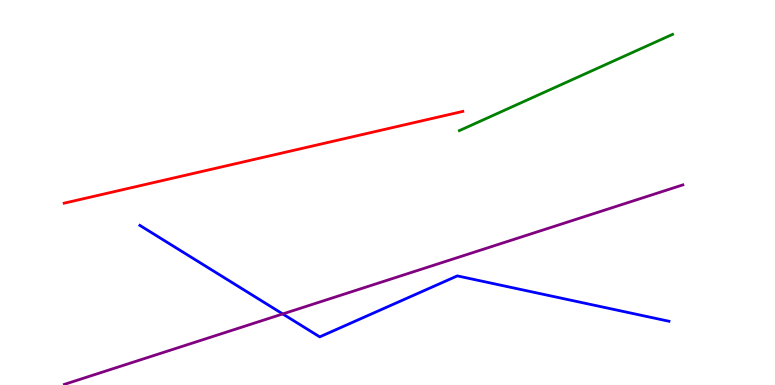[{'lines': ['blue', 'red'], 'intersections': []}, {'lines': ['green', 'red'], 'intersections': []}, {'lines': ['purple', 'red'], 'intersections': []}, {'lines': ['blue', 'green'], 'intersections': []}, {'lines': ['blue', 'purple'], 'intersections': [{'x': 3.65, 'y': 1.85}]}, {'lines': ['green', 'purple'], 'intersections': []}]